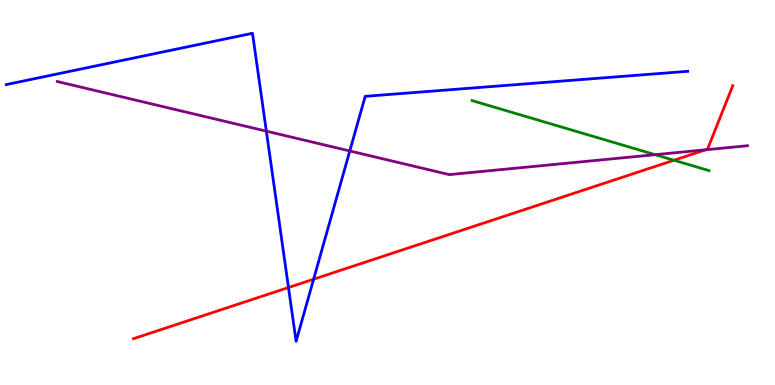[{'lines': ['blue', 'red'], 'intersections': [{'x': 3.72, 'y': 2.53}, {'x': 4.05, 'y': 2.75}]}, {'lines': ['green', 'red'], 'intersections': [{'x': 8.7, 'y': 5.84}]}, {'lines': ['purple', 'red'], 'intersections': [{'x': 9.1, 'y': 6.11}]}, {'lines': ['blue', 'green'], 'intersections': []}, {'lines': ['blue', 'purple'], 'intersections': [{'x': 3.44, 'y': 6.59}, {'x': 4.51, 'y': 6.08}]}, {'lines': ['green', 'purple'], 'intersections': [{'x': 8.45, 'y': 5.98}]}]